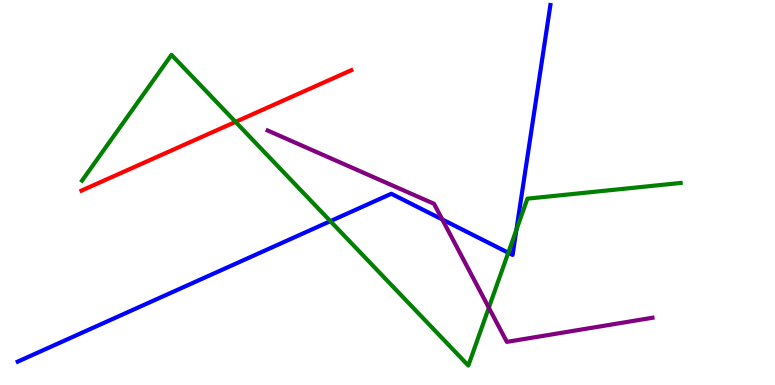[{'lines': ['blue', 'red'], 'intersections': []}, {'lines': ['green', 'red'], 'intersections': [{'x': 3.04, 'y': 6.83}]}, {'lines': ['purple', 'red'], 'intersections': []}, {'lines': ['blue', 'green'], 'intersections': [{'x': 4.26, 'y': 4.26}, {'x': 6.56, 'y': 3.44}, {'x': 6.66, 'y': 4.03}]}, {'lines': ['blue', 'purple'], 'intersections': [{'x': 5.71, 'y': 4.3}]}, {'lines': ['green', 'purple'], 'intersections': [{'x': 6.31, 'y': 2.01}]}]